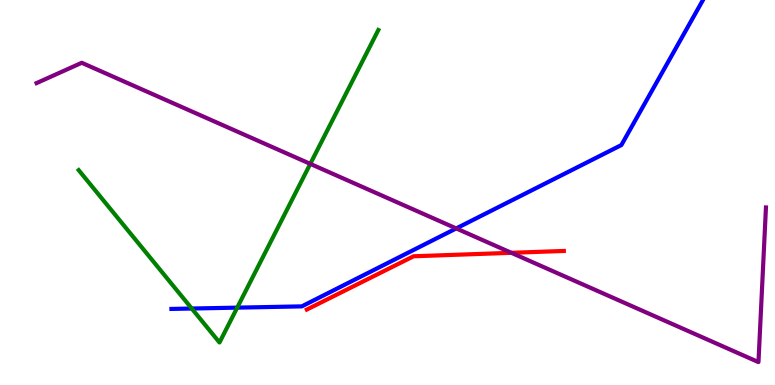[{'lines': ['blue', 'red'], 'intersections': []}, {'lines': ['green', 'red'], 'intersections': []}, {'lines': ['purple', 'red'], 'intersections': [{'x': 6.6, 'y': 3.43}]}, {'lines': ['blue', 'green'], 'intersections': [{'x': 2.47, 'y': 1.99}, {'x': 3.06, 'y': 2.01}]}, {'lines': ['blue', 'purple'], 'intersections': [{'x': 5.89, 'y': 4.07}]}, {'lines': ['green', 'purple'], 'intersections': [{'x': 4.0, 'y': 5.74}]}]